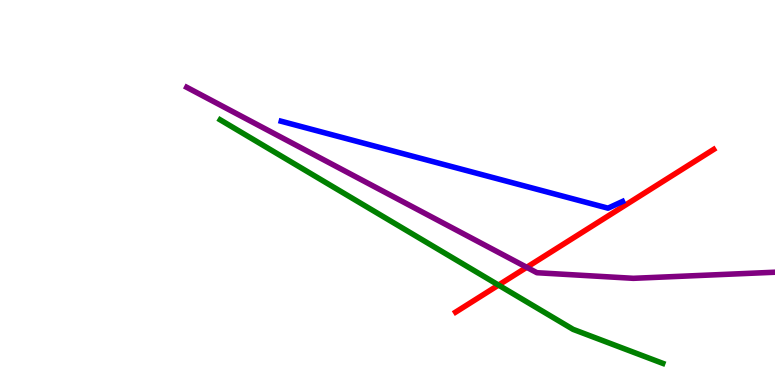[{'lines': ['blue', 'red'], 'intersections': []}, {'lines': ['green', 'red'], 'intersections': [{'x': 6.43, 'y': 2.6}]}, {'lines': ['purple', 'red'], 'intersections': [{'x': 6.8, 'y': 3.06}]}, {'lines': ['blue', 'green'], 'intersections': []}, {'lines': ['blue', 'purple'], 'intersections': []}, {'lines': ['green', 'purple'], 'intersections': []}]